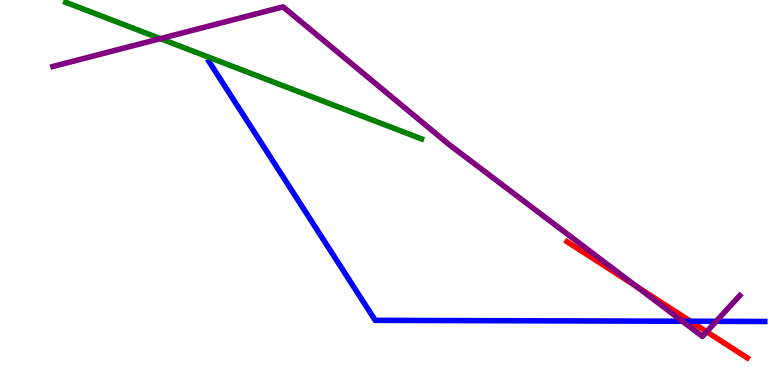[{'lines': ['blue', 'red'], 'intersections': [{'x': 8.91, 'y': 1.66}]}, {'lines': ['green', 'red'], 'intersections': []}, {'lines': ['purple', 'red'], 'intersections': [{'x': 8.21, 'y': 2.56}, {'x': 9.12, 'y': 1.38}]}, {'lines': ['blue', 'green'], 'intersections': []}, {'lines': ['blue', 'purple'], 'intersections': [{'x': 8.81, 'y': 1.66}, {'x': 9.24, 'y': 1.65}]}, {'lines': ['green', 'purple'], 'intersections': [{'x': 2.07, 'y': 9.0}]}]